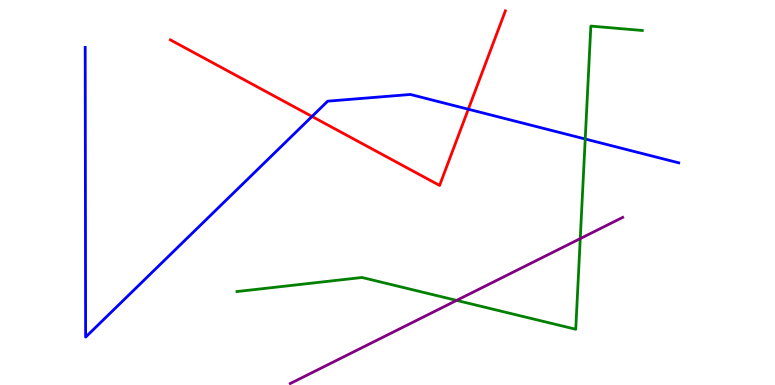[{'lines': ['blue', 'red'], 'intersections': [{'x': 4.03, 'y': 6.98}, {'x': 6.04, 'y': 7.16}]}, {'lines': ['green', 'red'], 'intersections': []}, {'lines': ['purple', 'red'], 'intersections': []}, {'lines': ['blue', 'green'], 'intersections': [{'x': 7.55, 'y': 6.39}]}, {'lines': ['blue', 'purple'], 'intersections': []}, {'lines': ['green', 'purple'], 'intersections': [{'x': 5.89, 'y': 2.2}, {'x': 7.49, 'y': 3.8}]}]